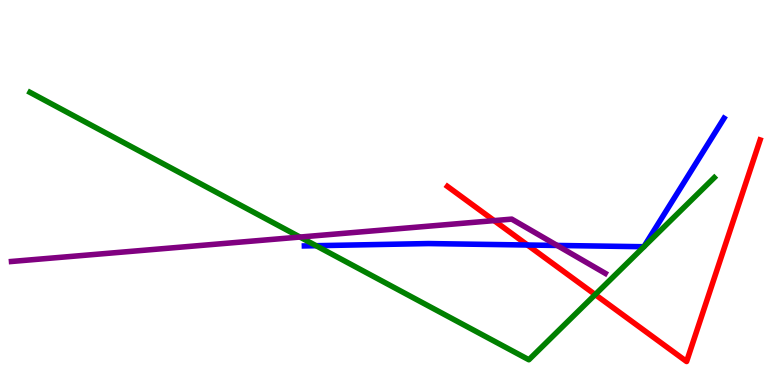[{'lines': ['blue', 'red'], 'intersections': [{'x': 6.81, 'y': 3.64}]}, {'lines': ['green', 'red'], 'intersections': [{'x': 7.68, 'y': 2.35}]}, {'lines': ['purple', 'red'], 'intersections': [{'x': 6.38, 'y': 4.27}]}, {'lines': ['blue', 'green'], 'intersections': [{'x': 4.08, 'y': 3.62}]}, {'lines': ['blue', 'purple'], 'intersections': [{'x': 7.19, 'y': 3.62}]}, {'lines': ['green', 'purple'], 'intersections': [{'x': 3.87, 'y': 3.84}]}]